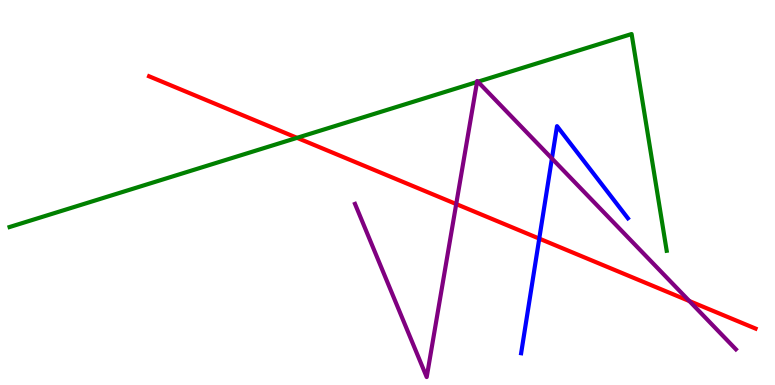[{'lines': ['blue', 'red'], 'intersections': [{'x': 6.96, 'y': 3.8}]}, {'lines': ['green', 'red'], 'intersections': [{'x': 3.83, 'y': 6.42}]}, {'lines': ['purple', 'red'], 'intersections': [{'x': 5.89, 'y': 4.7}, {'x': 8.89, 'y': 2.18}]}, {'lines': ['blue', 'green'], 'intersections': []}, {'lines': ['blue', 'purple'], 'intersections': [{'x': 7.12, 'y': 5.88}]}, {'lines': ['green', 'purple'], 'intersections': [{'x': 6.16, 'y': 7.87}, {'x': 6.17, 'y': 7.88}]}]